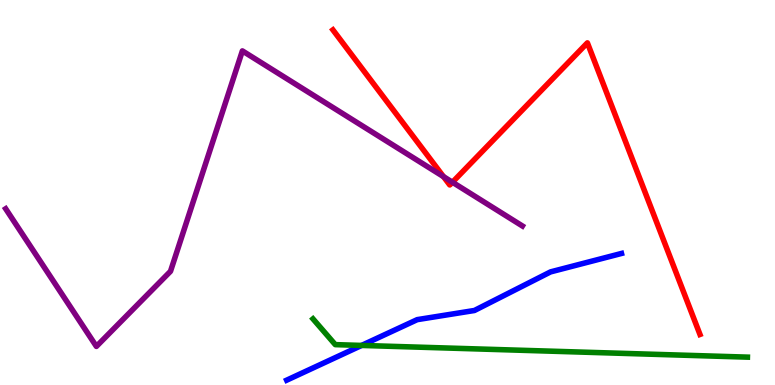[{'lines': ['blue', 'red'], 'intersections': []}, {'lines': ['green', 'red'], 'intersections': []}, {'lines': ['purple', 'red'], 'intersections': [{'x': 5.72, 'y': 5.41}, {'x': 5.84, 'y': 5.27}]}, {'lines': ['blue', 'green'], 'intersections': [{'x': 4.67, 'y': 1.03}]}, {'lines': ['blue', 'purple'], 'intersections': []}, {'lines': ['green', 'purple'], 'intersections': []}]